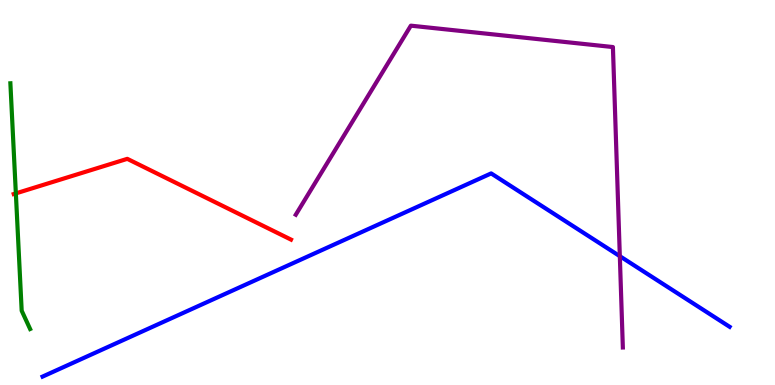[{'lines': ['blue', 'red'], 'intersections': []}, {'lines': ['green', 'red'], 'intersections': [{'x': 0.205, 'y': 4.98}]}, {'lines': ['purple', 'red'], 'intersections': []}, {'lines': ['blue', 'green'], 'intersections': []}, {'lines': ['blue', 'purple'], 'intersections': [{'x': 8.0, 'y': 3.35}]}, {'lines': ['green', 'purple'], 'intersections': []}]